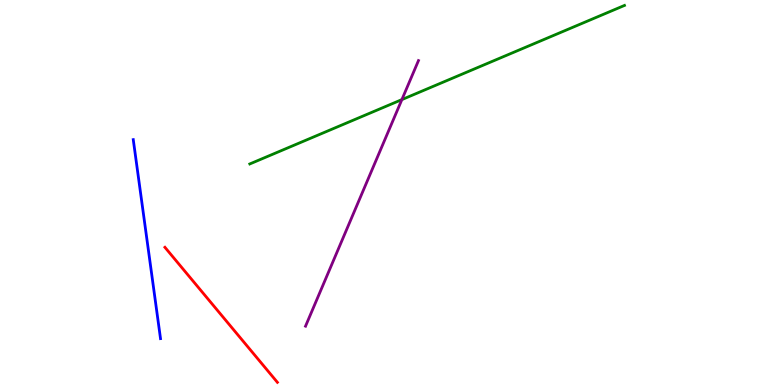[{'lines': ['blue', 'red'], 'intersections': []}, {'lines': ['green', 'red'], 'intersections': []}, {'lines': ['purple', 'red'], 'intersections': []}, {'lines': ['blue', 'green'], 'intersections': []}, {'lines': ['blue', 'purple'], 'intersections': []}, {'lines': ['green', 'purple'], 'intersections': [{'x': 5.19, 'y': 7.41}]}]